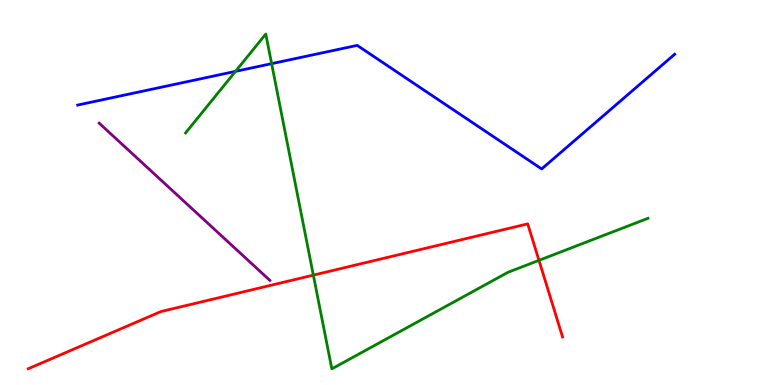[{'lines': ['blue', 'red'], 'intersections': []}, {'lines': ['green', 'red'], 'intersections': [{'x': 4.04, 'y': 2.85}, {'x': 6.95, 'y': 3.24}]}, {'lines': ['purple', 'red'], 'intersections': []}, {'lines': ['blue', 'green'], 'intersections': [{'x': 3.04, 'y': 8.15}, {'x': 3.5, 'y': 8.35}]}, {'lines': ['blue', 'purple'], 'intersections': []}, {'lines': ['green', 'purple'], 'intersections': []}]